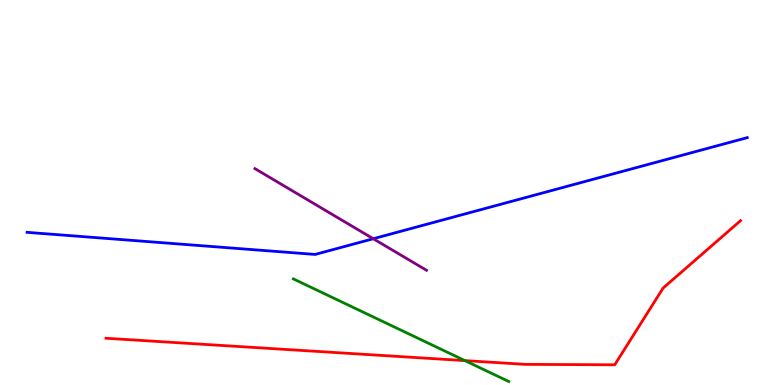[{'lines': ['blue', 'red'], 'intersections': []}, {'lines': ['green', 'red'], 'intersections': [{'x': 6.0, 'y': 0.633}]}, {'lines': ['purple', 'red'], 'intersections': []}, {'lines': ['blue', 'green'], 'intersections': []}, {'lines': ['blue', 'purple'], 'intersections': [{'x': 4.82, 'y': 3.8}]}, {'lines': ['green', 'purple'], 'intersections': []}]